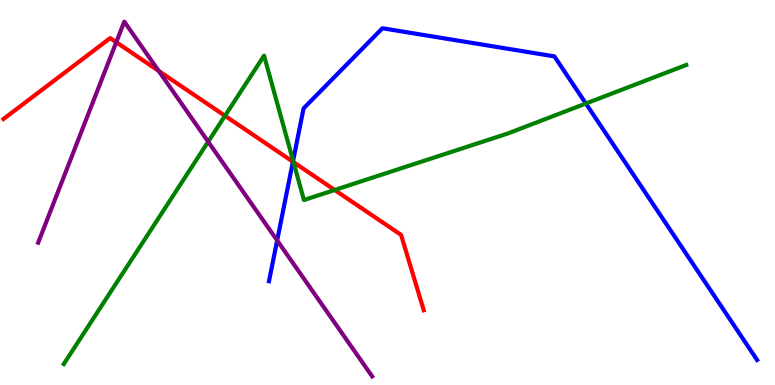[{'lines': ['blue', 'red'], 'intersections': [{'x': 3.78, 'y': 5.8}]}, {'lines': ['green', 'red'], 'intersections': [{'x': 2.9, 'y': 6.99}, {'x': 3.79, 'y': 5.79}, {'x': 4.32, 'y': 5.07}]}, {'lines': ['purple', 'red'], 'intersections': [{'x': 1.5, 'y': 8.9}, {'x': 2.05, 'y': 8.16}]}, {'lines': ['blue', 'green'], 'intersections': [{'x': 3.78, 'y': 5.82}, {'x': 7.56, 'y': 7.31}]}, {'lines': ['blue', 'purple'], 'intersections': [{'x': 3.58, 'y': 3.75}]}, {'lines': ['green', 'purple'], 'intersections': [{'x': 2.69, 'y': 6.32}]}]